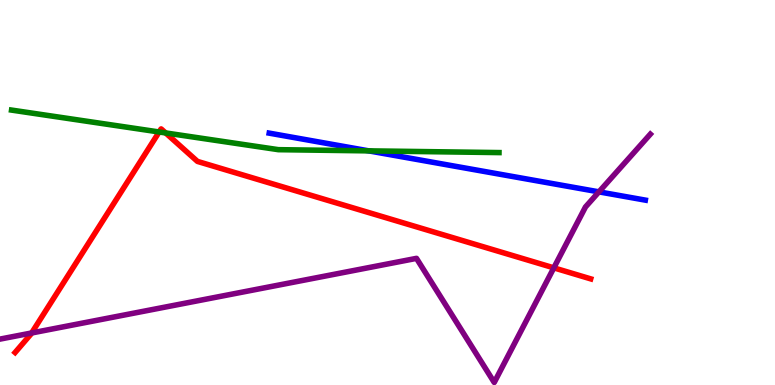[{'lines': ['blue', 'red'], 'intersections': []}, {'lines': ['green', 'red'], 'intersections': [{'x': 2.05, 'y': 6.57}, {'x': 2.14, 'y': 6.55}]}, {'lines': ['purple', 'red'], 'intersections': [{'x': 0.408, 'y': 1.35}, {'x': 7.15, 'y': 3.04}]}, {'lines': ['blue', 'green'], 'intersections': [{'x': 4.76, 'y': 6.08}]}, {'lines': ['blue', 'purple'], 'intersections': [{'x': 7.73, 'y': 5.02}]}, {'lines': ['green', 'purple'], 'intersections': []}]